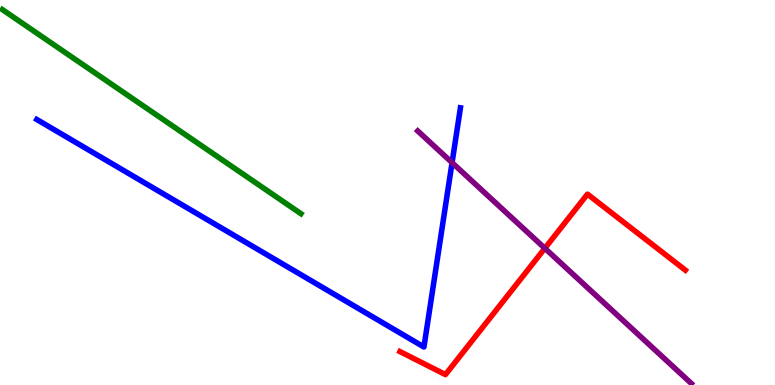[{'lines': ['blue', 'red'], 'intersections': []}, {'lines': ['green', 'red'], 'intersections': []}, {'lines': ['purple', 'red'], 'intersections': [{'x': 7.03, 'y': 3.55}]}, {'lines': ['blue', 'green'], 'intersections': []}, {'lines': ['blue', 'purple'], 'intersections': [{'x': 5.83, 'y': 5.78}]}, {'lines': ['green', 'purple'], 'intersections': []}]